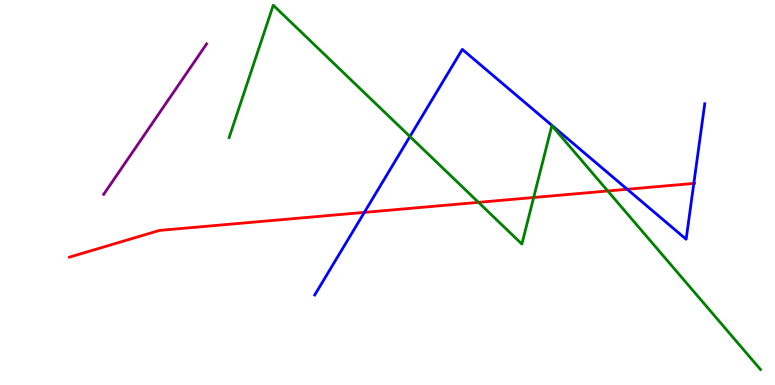[{'lines': ['blue', 'red'], 'intersections': [{'x': 4.7, 'y': 4.48}, {'x': 8.09, 'y': 5.08}, {'x': 8.95, 'y': 5.24}]}, {'lines': ['green', 'red'], 'intersections': [{'x': 6.17, 'y': 4.74}, {'x': 6.89, 'y': 4.87}, {'x': 7.84, 'y': 5.04}]}, {'lines': ['purple', 'red'], 'intersections': []}, {'lines': ['blue', 'green'], 'intersections': [{'x': 5.29, 'y': 6.45}]}, {'lines': ['blue', 'purple'], 'intersections': []}, {'lines': ['green', 'purple'], 'intersections': []}]